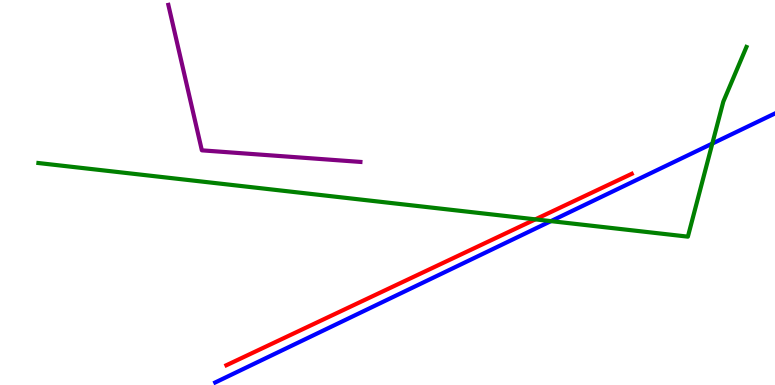[{'lines': ['blue', 'red'], 'intersections': []}, {'lines': ['green', 'red'], 'intersections': [{'x': 6.91, 'y': 4.3}]}, {'lines': ['purple', 'red'], 'intersections': []}, {'lines': ['blue', 'green'], 'intersections': [{'x': 7.11, 'y': 4.26}, {'x': 9.19, 'y': 6.27}]}, {'lines': ['blue', 'purple'], 'intersections': []}, {'lines': ['green', 'purple'], 'intersections': []}]